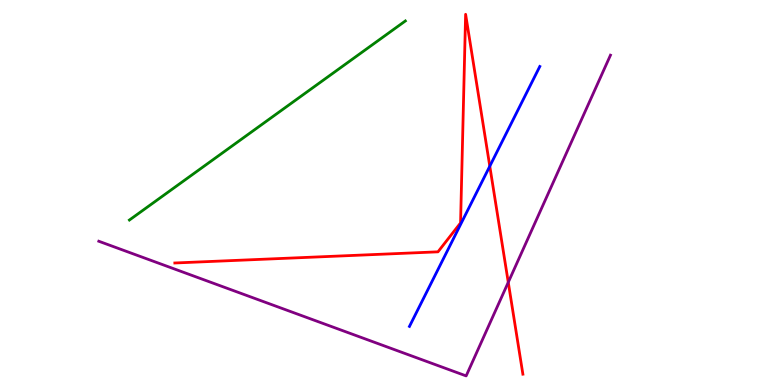[{'lines': ['blue', 'red'], 'intersections': [{'x': 6.32, 'y': 5.68}]}, {'lines': ['green', 'red'], 'intersections': []}, {'lines': ['purple', 'red'], 'intersections': [{'x': 6.56, 'y': 2.67}]}, {'lines': ['blue', 'green'], 'intersections': []}, {'lines': ['blue', 'purple'], 'intersections': []}, {'lines': ['green', 'purple'], 'intersections': []}]